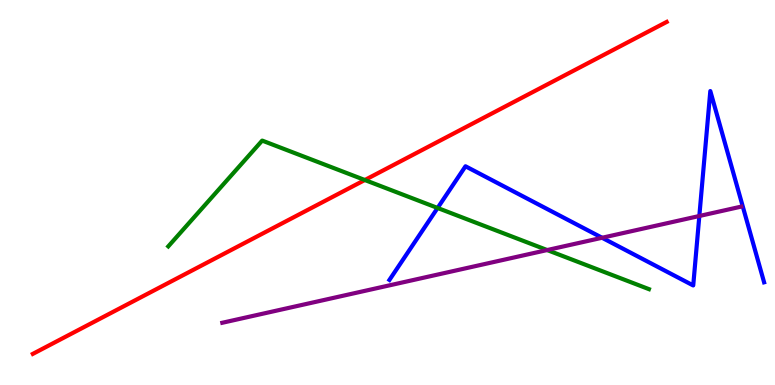[{'lines': ['blue', 'red'], 'intersections': []}, {'lines': ['green', 'red'], 'intersections': [{'x': 4.71, 'y': 5.32}]}, {'lines': ['purple', 'red'], 'intersections': []}, {'lines': ['blue', 'green'], 'intersections': [{'x': 5.65, 'y': 4.6}]}, {'lines': ['blue', 'purple'], 'intersections': [{'x': 7.77, 'y': 3.82}, {'x': 9.02, 'y': 4.39}]}, {'lines': ['green', 'purple'], 'intersections': [{'x': 7.06, 'y': 3.51}]}]